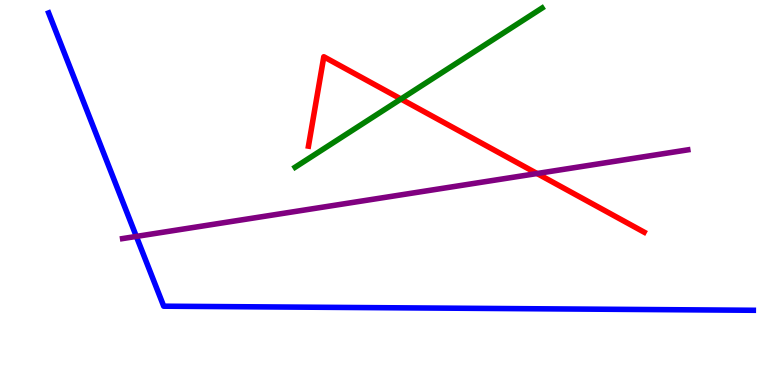[{'lines': ['blue', 'red'], 'intersections': []}, {'lines': ['green', 'red'], 'intersections': [{'x': 5.17, 'y': 7.43}]}, {'lines': ['purple', 'red'], 'intersections': [{'x': 6.93, 'y': 5.49}]}, {'lines': ['blue', 'green'], 'intersections': []}, {'lines': ['blue', 'purple'], 'intersections': [{'x': 1.76, 'y': 3.86}]}, {'lines': ['green', 'purple'], 'intersections': []}]